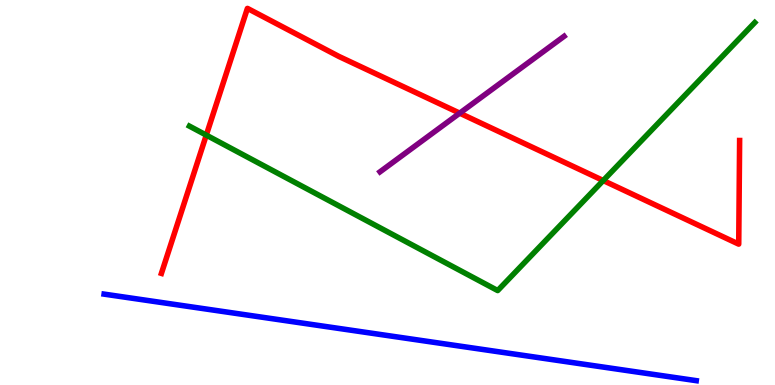[{'lines': ['blue', 'red'], 'intersections': []}, {'lines': ['green', 'red'], 'intersections': [{'x': 2.66, 'y': 6.49}, {'x': 7.78, 'y': 5.31}]}, {'lines': ['purple', 'red'], 'intersections': [{'x': 5.93, 'y': 7.06}]}, {'lines': ['blue', 'green'], 'intersections': []}, {'lines': ['blue', 'purple'], 'intersections': []}, {'lines': ['green', 'purple'], 'intersections': []}]